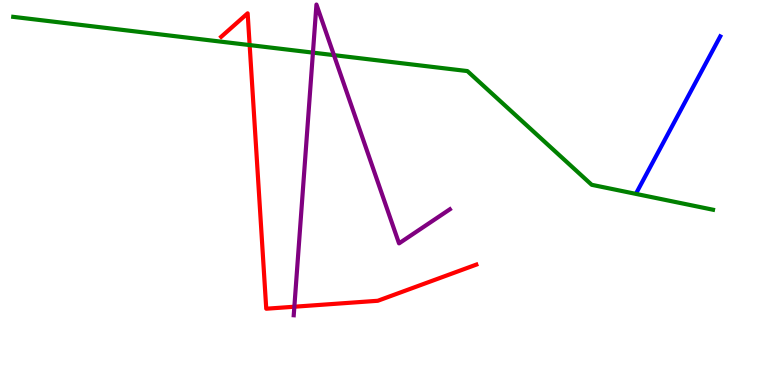[{'lines': ['blue', 'red'], 'intersections': []}, {'lines': ['green', 'red'], 'intersections': [{'x': 3.22, 'y': 8.83}]}, {'lines': ['purple', 'red'], 'intersections': [{'x': 3.8, 'y': 2.03}]}, {'lines': ['blue', 'green'], 'intersections': []}, {'lines': ['blue', 'purple'], 'intersections': []}, {'lines': ['green', 'purple'], 'intersections': [{'x': 4.04, 'y': 8.63}, {'x': 4.31, 'y': 8.57}]}]